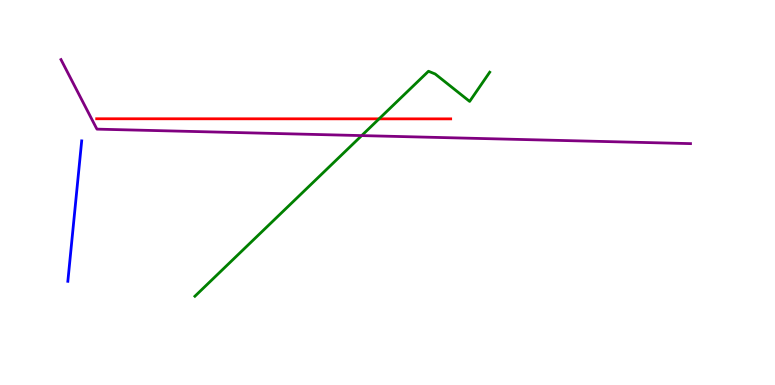[{'lines': ['blue', 'red'], 'intersections': []}, {'lines': ['green', 'red'], 'intersections': [{'x': 4.89, 'y': 6.91}]}, {'lines': ['purple', 'red'], 'intersections': []}, {'lines': ['blue', 'green'], 'intersections': []}, {'lines': ['blue', 'purple'], 'intersections': []}, {'lines': ['green', 'purple'], 'intersections': [{'x': 4.67, 'y': 6.48}]}]